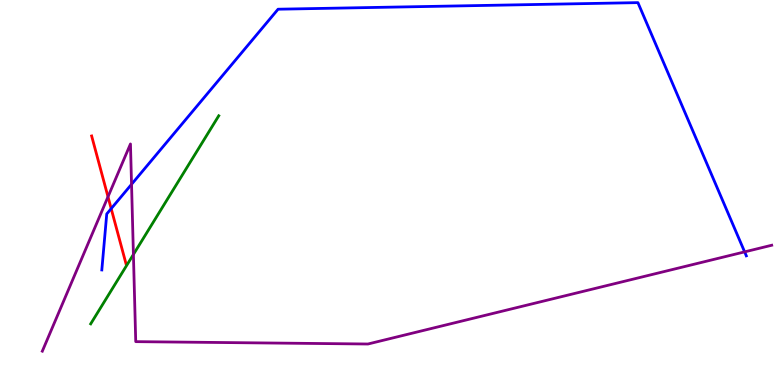[{'lines': ['blue', 'red'], 'intersections': [{'x': 1.43, 'y': 4.58}]}, {'lines': ['green', 'red'], 'intersections': []}, {'lines': ['purple', 'red'], 'intersections': [{'x': 1.39, 'y': 4.89}]}, {'lines': ['blue', 'green'], 'intersections': []}, {'lines': ['blue', 'purple'], 'intersections': [{'x': 1.7, 'y': 5.21}, {'x': 9.61, 'y': 3.46}]}, {'lines': ['green', 'purple'], 'intersections': [{'x': 1.72, 'y': 3.39}]}]